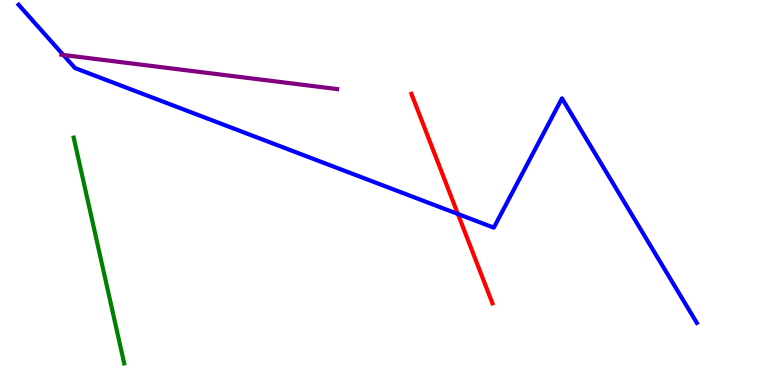[{'lines': ['blue', 'red'], 'intersections': [{'x': 5.91, 'y': 4.44}]}, {'lines': ['green', 'red'], 'intersections': []}, {'lines': ['purple', 'red'], 'intersections': []}, {'lines': ['blue', 'green'], 'intersections': []}, {'lines': ['blue', 'purple'], 'intersections': [{'x': 0.817, 'y': 8.57}]}, {'lines': ['green', 'purple'], 'intersections': []}]